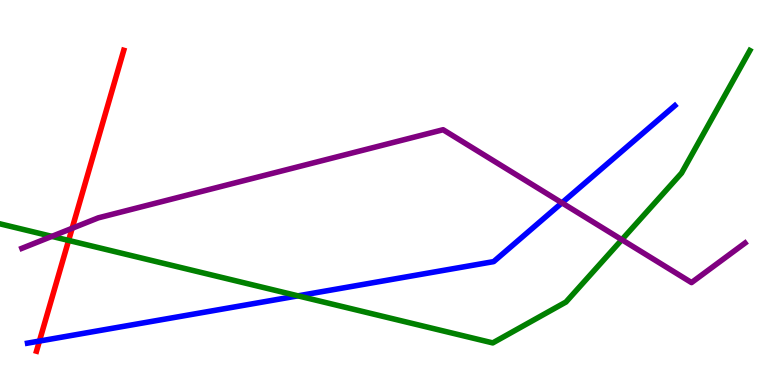[{'lines': ['blue', 'red'], 'intersections': [{'x': 0.509, 'y': 1.14}]}, {'lines': ['green', 'red'], 'intersections': [{'x': 0.885, 'y': 3.76}]}, {'lines': ['purple', 'red'], 'intersections': [{'x': 0.931, 'y': 4.07}]}, {'lines': ['blue', 'green'], 'intersections': [{'x': 3.84, 'y': 2.32}]}, {'lines': ['blue', 'purple'], 'intersections': [{'x': 7.25, 'y': 4.73}]}, {'lines': ['green', 'purple'], 'intersections': [{'x': 0.669, 'y': 3.86}, {'x': 8.02, 'y': 3.77}]}]